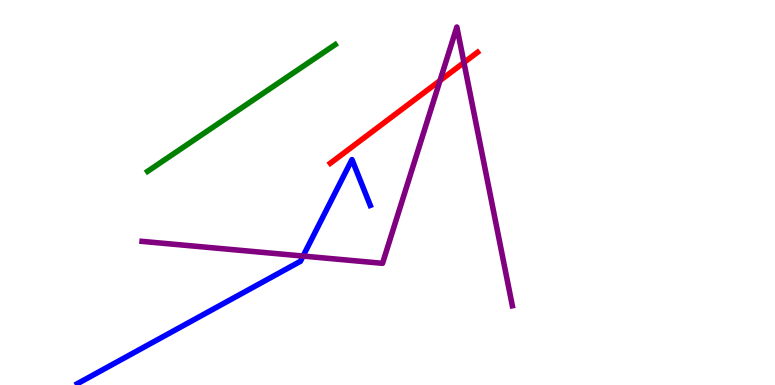[{'lines': ['blue', 'red'], 'intersections': []}, {'lines': ['green', 'red'], 'intersections': []}, {'lines': ['purple', 'red'], 'intersections': [{'x': 5.68, 'y': 7.91}, {'x': 5.99, 'y': 8.37}]}, {'lines': ['blue', 'green'], 'intersections': []}, {'lines': ['blue', 'purple'], 'intersections': [{'x': 3.91, 'y': 3.35}]}, {'lines': ['green', 'purple'], 'intersections': []}]